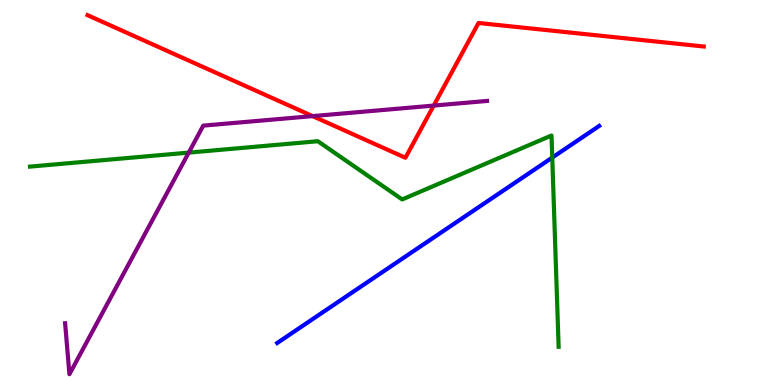[{'lines': ['blue', 'red'], 'intersections': []}, {'lines': ['green', 'red'], 'intersections': []}, {'lines': ['purple', 'red'], 'intersections': [{'x': 4.03, 'y': 6.98}, {'x': 5.6, 'y': 7.26}]}, {'lines': ['blue', 'green'], 'intersections': [{'x': 7.13, 'y': 5.91}]}, {'lines': ['blue', 'purple'], 'intersections': []}, {'lines': ['green', 'purple'], 'intersections': [{'x': 2.44, 'y': 6.04}]}]